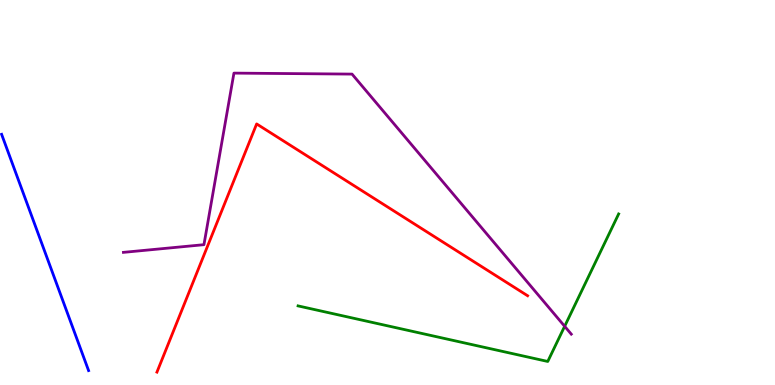[{'lines': ['blue', 'red'], 'intersections': []}, {'lines': ['green', 'red'], 'intersections': []}, {'lines': ['purple', 'red'], 'intersections': []}, {'lines': ['blue', 'green'], 'intersections': []}, {'lines': ['blue', 'purple'], 'intersections': []}, {'lines': ['green', 'purple'], 'intersections': [{'x': 7.29, 'y': 1.52}]}]